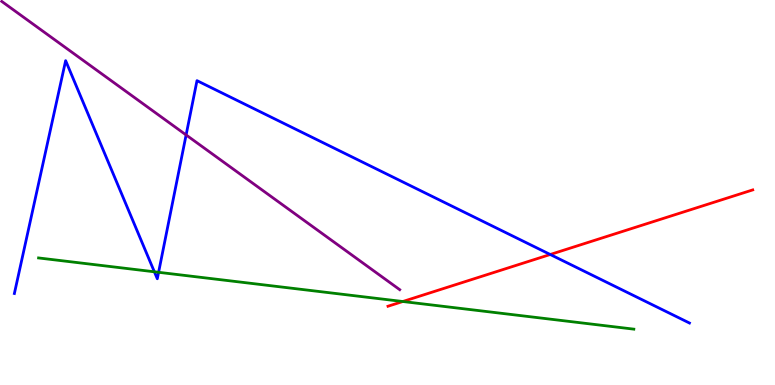[{'lines': ['blue', 'red'], 'intersections': [{'x': 7.1, 'y': 3.39}]}, {'lines': ['green', 'red'], 'intersections': [{'x': 5.2, 'y': 2.17}]}, {'lines': ['purple', 'red'], 'intersections': []}, {'lines': ['blue', 'green'], 'intersections': [{'x': 1.99, 'y': 2.94}, {'x': 2.05, 'y': 2.93}]}, {'lines': ['blue', 'purple'], 'intersections': [{'x': 2.4, 'y': 6.49}]}, {'lines': ['green', 'purple'], 'intersections': []}]